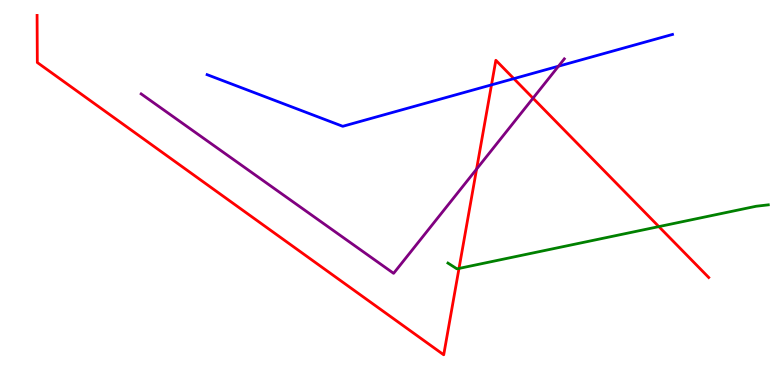[{'lines': ['blue', 'red'], 'intersections': [{'x': 6.34, 'y': 7.8}, {'x': 6.63, 'y': 7.96}]}, {'lines': ['green', 'red'], 'intersections': [{'x': 5.92, 'y': 3.03}, {'x': 8.5, 'y': 4.11}]}, {'lines': ['purple', 'red'], 'intersections': [{'x': 6.15, 'y': 5.61}, {'x': 6.88, 'y': 7.45}]}, {'lines': ['blue', 'green'], 'intersections': []}, {'lines': ['blue', 'purple'], 'intersections': [{'x': 7.21, 'y': 8.28}]}, {'lines': ['green', 'purple'], 'intersections': []}]